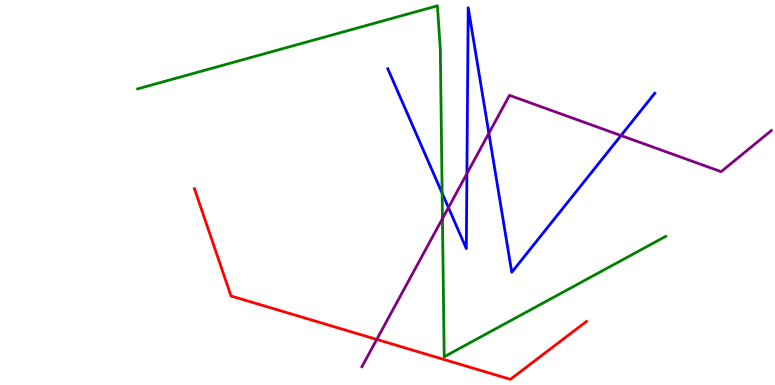[{'lines': ['blue', 'red'], 'intersections': []}, {'lines': ['green', 'red'], 'intersections': []}, {'lines': ['purple', 'red'], 'intersections': [{'x': 4.86, 'y': 1.18}]}, {'lines': ['blue', 'green'], 'intersections': [{'x': 5.71, 'y': 4.98}]}, {'lines': ['blue', 'purple'], 'intersections': [{'x': 5.79, 'y': 4.61}, {'x': 6.02, 'y': 5.49}, {'x': 6.31, 'y': 6.54}, {'x': 8.01, 'y': 6.48}]}, {'lines': ['green', 'purple'], 'intersections': [{'x': 5.71, 'y': 4.32}]}]